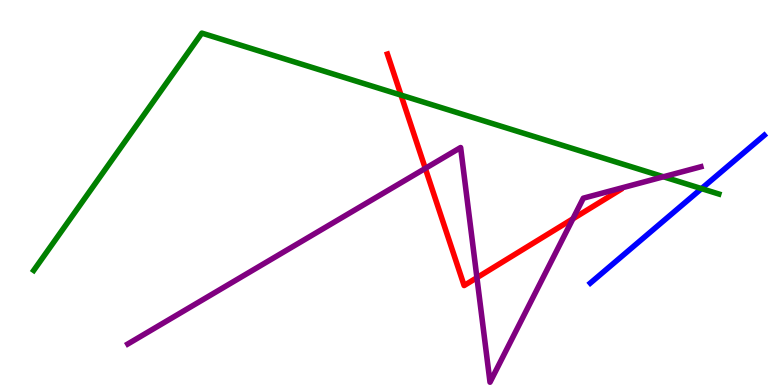[{'lines': ['blue', 'red'], 'intersections': []}, {'lines': ['green', 'red'], 'intersections': [{'x': 5.17, 'y': 7.53}]}, {'lines': ['purple', 'red'], 'intersections': [{'x': 5.49, 'y': 5.63}, {'x': 6.15, 'y': 2.79}, {'x': 7.39, 'y': 4.32}]}, {'lines': ['blue', 'green'], 'intersections': [{'x': 9.05, 'y': 5.1}]}, {'lines': ['blue', 'purple'], 'intersections': []}, {'lines': ['green', 'purple'], 'intersections': [{'x': 8.56, 'y': 5.41}]}]